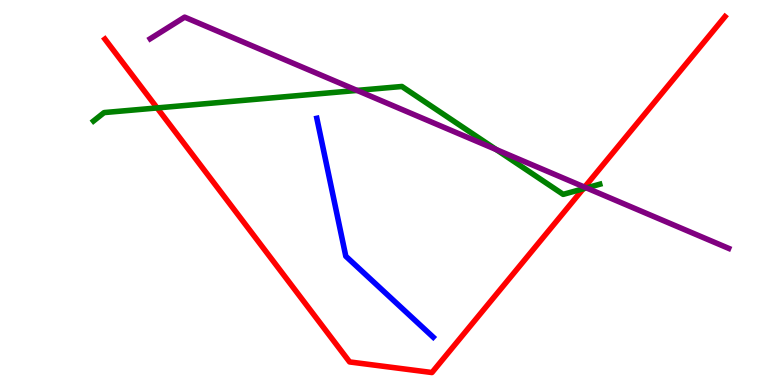[{'lines': ['blue', 'red'], 'intersections': []}, {'lines': ['green', 'red'], 'intersections': [{'x': 2.03, 'y': 7.2}, {'x': 7.53, 'y': 5.1}]}, {'lines': ['purple', 'red'], 'intersections': [{'x': 7.54, 'y': 5.14}]}, {'lines': ['blue', 'green'], 'intersections': []}, {'lines': ['blue', 'purple'], 'intersections': []}, {'lines': ['green', 'purple'], 'intersections': [{'x': 4.61, 'y': 7.65}, {'x': 6.4, 'y': 6.12}, {'x': 7.57, 'y': 5.12}]}]